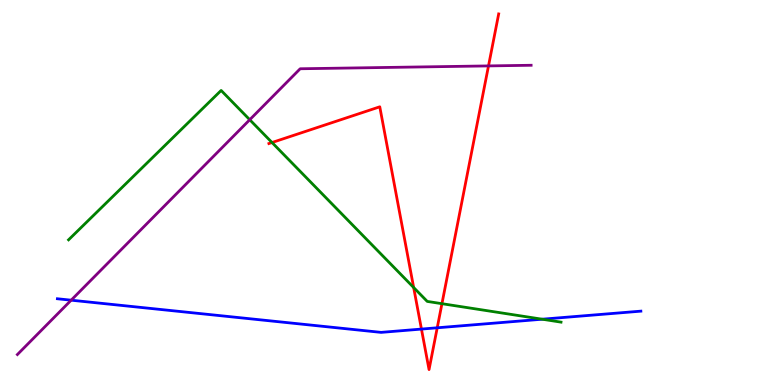[{'lines': ['blue', 'red'], 'intersections': [{'x': 5.44, 'y': 1.45}, {'x': 5.64, 'y': 1.49}]}, {'lines': ['green', 'red'], 'intersections': [{'x': 3.51, 'y': 6.3}, {'x': 5.34, 'y': 2.53}, {'x': 5.7, 'y': 2.11}]}, {'lines': ['purple', 'red'], 'intersections': [{'x': 6.3, 'y': 8.29}]}, {'lines': ['blue', 'green'], 'intersections': [{'x': 7.0, 'y': 1.71}]}, {'lines': ['blue', 'purple'], 'intersections': [{'x': 0.918, 'y': 2.2}]}, {'lines': ['green', 'purple'], 'intersections': [{'x': 3.22, 'y': 6.89}]}]